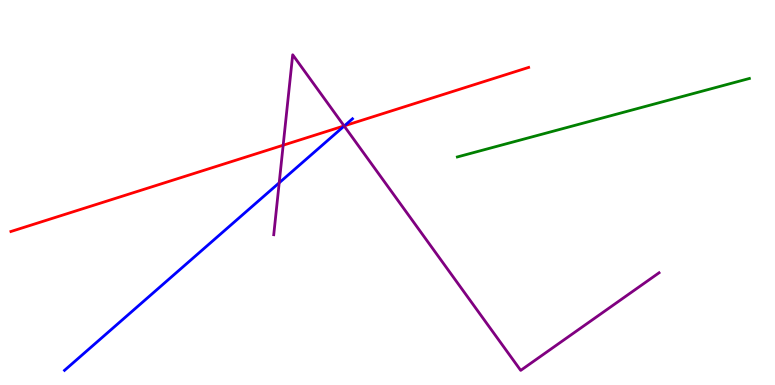[{'lines': ['blue', 'red'], 'intersections': [{'x': 4.44, 'y': 6.73}]}, {'lines': ['green', 'red'], 'intersections': []}, {'lines': ['purple', 'red'], 'intersections': [{'x': 3.65, 'y': 6.23}, {'x': 4.44, 'y': 6.73}]}, {'lines': ['blue', 'green'], 'intersections': []}, {'lines': ['blue', 'purple'], 'intersections': [{'x': 3.6, 'y': 5.25}, {'x': 4.44, 'y': 6.73}]}, {'lines': ['green', 'purple'], 'intersections': []}]